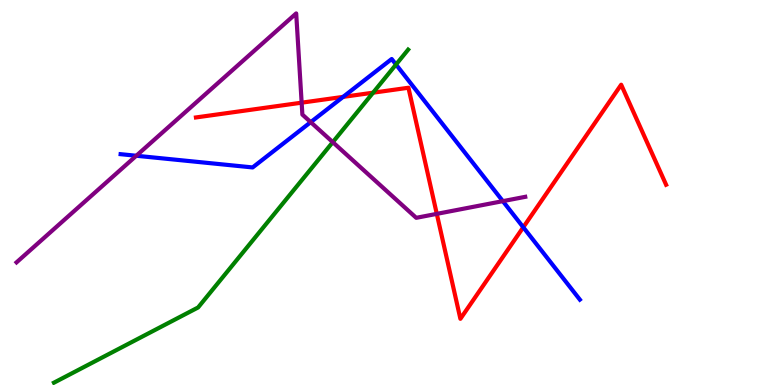[{'lines': ['blue', 'red'], 'intersections': [{'x': 4.43, 'y': 7.48}, {'x': 6.75, 'y': 4.1}]}, {'lines': ['green', 'red'], 'intersections': [{'x': 4.81, 'y': 7.59}]}, {'lines': ['purple', 'red'], 'intersections': [{'x': 3.89, 'y': 7.33}, {'x': 5.64, 'y': 4.45}]}, {'lines': ['blue', 'green'], 'intersections': [{'x': 5.11, 'y': 8.32}]}, {'lines': ['blue', 'purple'], 'intersections': [{'x': 1.76, 'y': 5.95}, {'x': 4.01, 'y': 6.83}, {'x': 6.49, 'y': 4.78}]}, {'lines': ['green', 'purple'], 'intersections': [{'x': 4.29, 'y': 6.31}]}]